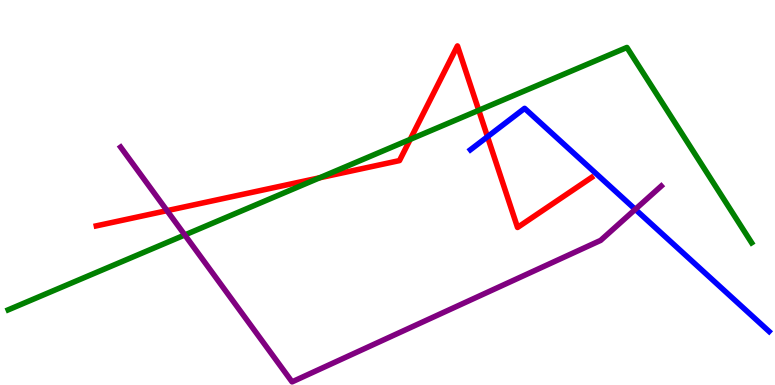[{'lines': ['blue', 'red'], 'intersections': [{'x': 6.29, 'y': 6.45}]}, {'lines': ['green', 'red'], 'intersections': [{'x': 4.12, 'y': 5.38}, {'x': 5.29, 'y': 6.38}, {'x': 6.18, 'y': 7.14}]}, {'lines': ['purple', 'red'], 'intersections': [{'x': 2.16, 'y': 4.53}]}, {'lines': ['blue', 'green'], 'intersections': []}, {'lines': ['blue', 'purple'], 'intersections': [{'x': 8.2, 'y': 4.56}]}, {'lines': ['green', 'purple'], 'intersections': [{'x': 2.38, 'y': 3.9}]}]